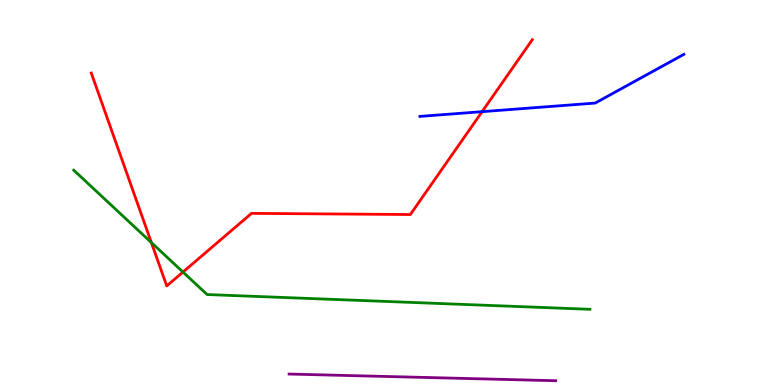[{'lines': ['blue', 'red'], 'intersections': [{'x': 6.22, 'y': 7.1}]}, {'lines': ['green', 'red'], 'intersections': [{'x': 1.95, 'y': 3.7}, {'x': 2.36, 'y': 2.93}]}, {'lines': ['purple', 'red'], 'intersections': []}, {'lines': ['blue', 'green'], 'intersections': []}, {'lines': ['blue', 'purple'], 'intersections': []}, {'lines': ['green', 'purple'], 'intersections': []}]